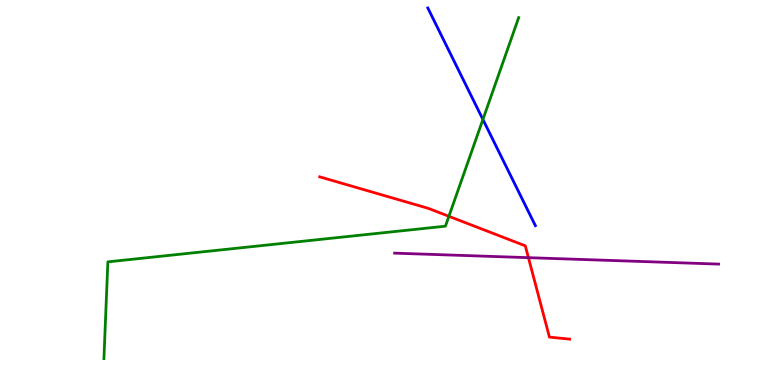[{'lines': ['blue', 'red'], 'intersections': []}, {'lines': ['green', 'red'], 'intersections': [{'x': 5.79, 'y': 4.38}]}, {'lines': ['purple', 'red'], 'intersections': [{'x': 6.82, 'y': 3.31}]}, {'lines': ['blue', 'green'], 'intersections': [{'x': 6.23, 'y': 6.9}]}, {'lines': ['blue', 'purple'], 'intersections': []}, {'lines': ['green', 'purple'], 'intersections': []}]